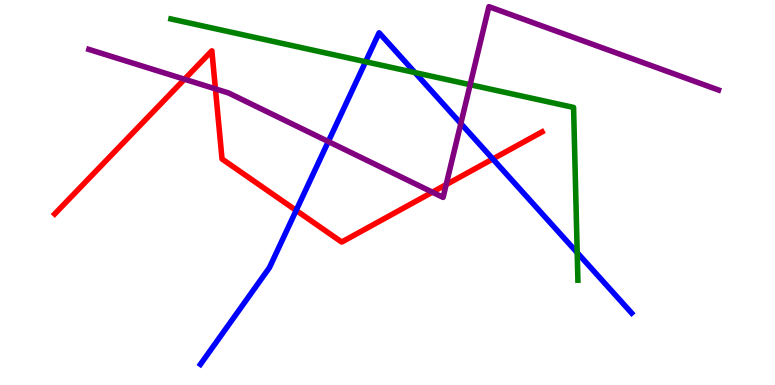[{'lines': ['blue', 'red'], 'intersections': [{'x': 3.82, 'y': 4.53}, {'x': 6.36, 'y': 5.87}]}, {'lines': ['green', 'red'], 'intersections': []}, {'lines': ['purple', 'red'], 'intersections': [{'x': 2.38, 'y': 7.94}, {'x': 2.78, 'y': 7.69}, {'x': 5.58, 'y': 5.01}, {'x': 5.76, 'y': 5.21}]}, {'lines': ['blue', 'green'], 'intersections': [{'x': 4.72, 'y': 8.4}, {'x': 5.35, 'y': 8.11}, {'x': 7.45, 'y': 3.44}]}, {'lines': ['blue', 'purple'], 'intersections': [{'x': 4.24, 'y': 6.32}, {'x': 5.95, 'y': 6.79}]}, {'lines': ['green', 'purple'], 'intersections': [{'x': 6.07, 'y': 7.8}]}]